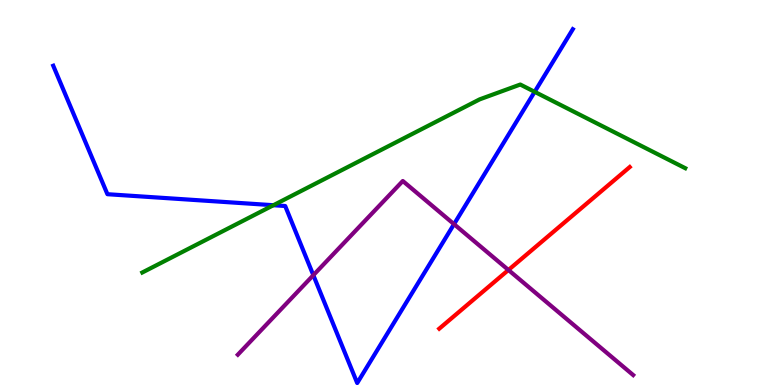[{'lines': ['blue', 'red'], 'intersections': []}, {'lines': ['green', 'red'], 'intersections': []}, {'lines': ['purple', 'red'], 'intersections': [{'x': 6.56, 'y': 2.99}]}, {'lines': ['blue', 'green'], 'intersections': [{'x': 3.53, 'y': 4.67}, {'x': 6.9, 'y': 7.61}]}, {'lines': ['blue', 'purple'], 'intersections': [{'x': 4.04, 'y': 2.85}, {'x': 5.86, 'y': 4.18}]}, {'lines': ['green', 'purple'], 'intersections': []}]